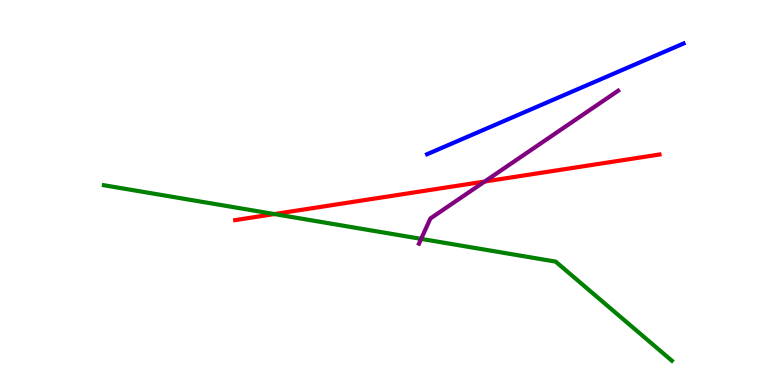[{'lines': ['blue', 'red'], 'intersections': []}, {'lines': ['green', 'red'], 'intersections': [{'x': 3.54, 'y': 4.44}]}, {'lines': ['purple', 'red'], 'intersections': [{'x': 6.25, 'y': 5.28}]}, {'lines': ['blue', 'green'], 'intersections': []}, {'lines': ['blue', 'purple'], 'intersections': []}, {'lines': ['green', 'purple'], 'intersections': [{'x': 5.43, 'y': 3.8}]}]